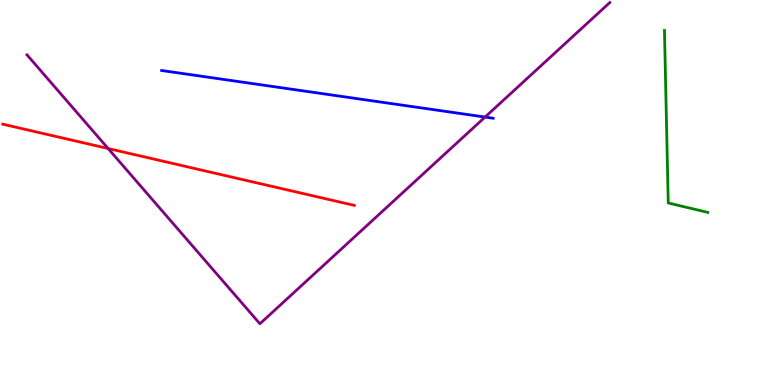[{'lines': ['blue', 'red'], 'intersections': []}, {'lines': ['green', 'red'], 'intersections': []}, {'lines': ['purple', 'red'], 'intersections': [{'x': 1.4, 'y': 6.14}]}, {'lines': ['blue', 'green'], 'intersections': []}, {'lines': ['blue', 'purple'], 'intersections': [{'x': 6.26, 'y': 6.96}]}, {'lines': ['green', 'purple'], 'intersections': []}]